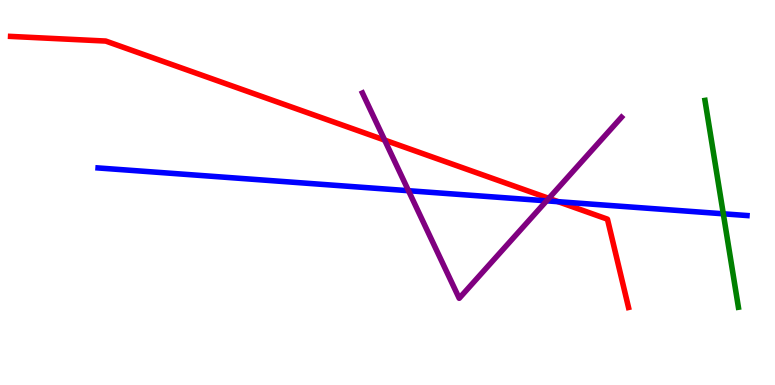[{'lines': ['blue', 'red'], 'intersections': [{'x': 7.2, 'y': 4.76}]}, {'lines': ['green', 'red'], 'intersections': []}, {'lines': ['purple', 'red'], 'intersections': [{'x': 4.96, 'y': 6.36}, {'x': 7.08, 'y': 4.85}]}, {'lines': ['blue', 'green'], 'intersections': [{'x': 9.33, 'y': 4.45}]}, {'lines': ['blue', 'purple'], 'intersections': [{'x': 5.27, 'y': 5.05}, {'x': 7.05, 'y': 4.78}]}, {'lines': ['green', 'purple'], 'intersections': []}]